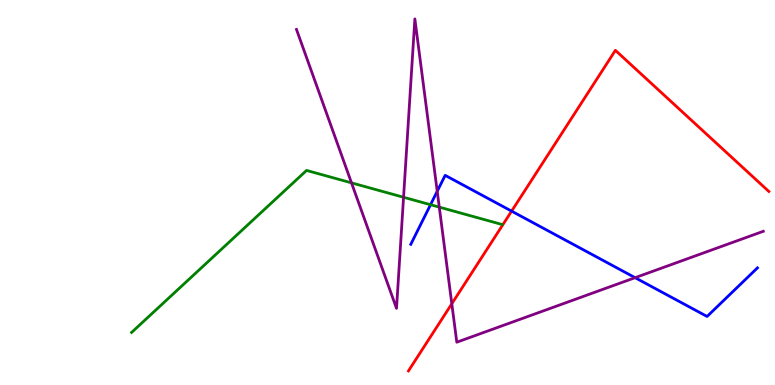[{'lines': ['blue', 'red'], 'intersections': [{'x': 6.6, 'y': 4.52}]}, {'lines': ['green', 'red'], 'intersections': []}, {'lines': ['purple', 'red'], 'intersections': [{'x': 5.83, 'y': 2.11}]}, {'lines': ['blue', 'green'], 'intersections': [{'x': 5.56, 'y': 4.68}]}, {'lines': ['blue', 'purple'], 'intersections': [{'x': 5.64, 'y': 5.03}, {'x': 8.19, 'y': 2.79}]}, {'lines': ['green', 'purple'], 'intersections': [{'x': 4.54, 'y': 5.25}, {'x': 5.21, 'y': 4.88}, {'x': 5.67, 'y': 4.62}]}]